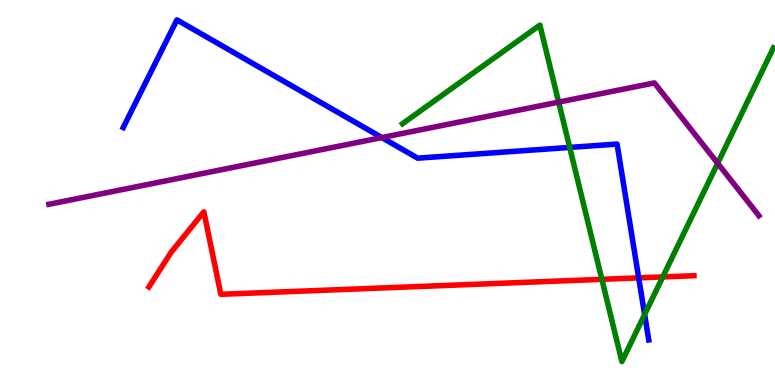[{'lines': ['blue', 'red'], 'intersections': [{'x': 8.24, 'y': 2.78}]}, {'lines': ['green', 'red'], 'intersections': [{'x': 7.77, 'y': 2.74}, {'x': 8.55, 'y': 2.81}]}, {'lines': ['purple', 'red'], 'intersections': []}, {'lines': ['blue', 'green'], 'intersections': [{'x': 7.35, 'y': 6.17}, {'x': 8.32, 'y': 1.83}]}, {'lines': ['blue', 'purple'], 'intersections': [{'x': 4.93, 'y': 6.43}]}, {'lines': ['green', 'purple'], 'intersections': [{'x': 7.21, 'y': 7.35}, {'x': 9.26, 'y': 5.76}]}]